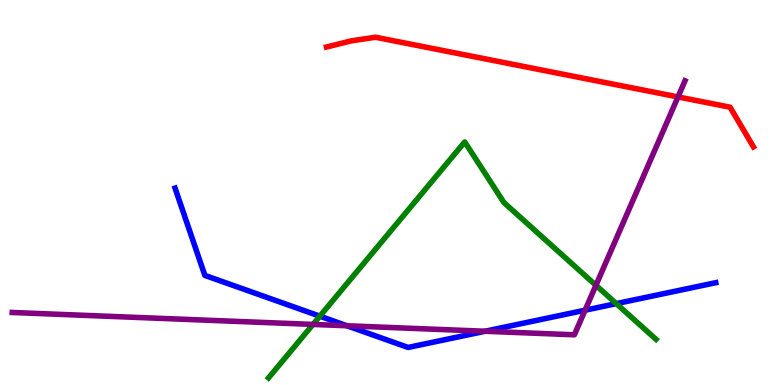[{'lines': ['blue', 'red'], 'intersections': []}, {'lines': ['green', 'red'], 'intersections': []}, {'lines': ['purple', 'red'], 'intersections': [{'x': 8.75, 'y': 7.48}]}, {'lines': ['blue', 'green'], 'intersections': [{'x': 4.13, 'y': 1.79}, {'x': 7.95, 'y': 2.11}]}, {'lines': ['blue', 'purple'], 'intersections': [{'x': 4.48, 'y': 1.54}, {'x': 6.26, 'y': 1.4}, {'x': 7.55, 'y': 1.94}]}, {'lines': ['green', 'purple'], 'intersections': [{'x': 4.04, 'y': 1.57}, {'x': 7.69, 'y': 2.59}]}]